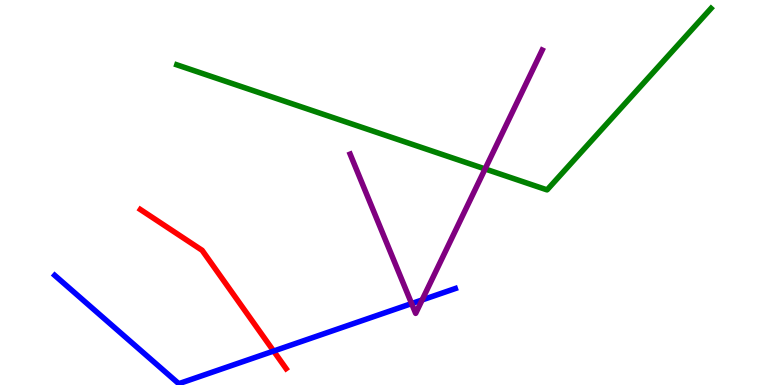[{'lines': ['blue', 'red'], 'intersections': [{'x': 3.53, 'y': 0.882}]}, {'lines': ['green', 'red'], 'intersections': []}, {'lines': ['purple', 'red'], 'intersections': []}, {'lines': ['blue', 'green'], 'intersections': []}, {'lines': ['blue', 'purple'], 'intersections': [{'x': 5.31, 'y': 2.12}, {'x': 5.45, 'y': 2.21}]}, {'lines': ['green', 'purple'], 'intersections': [{'x': 6.26, 'y': 5.61}]}]